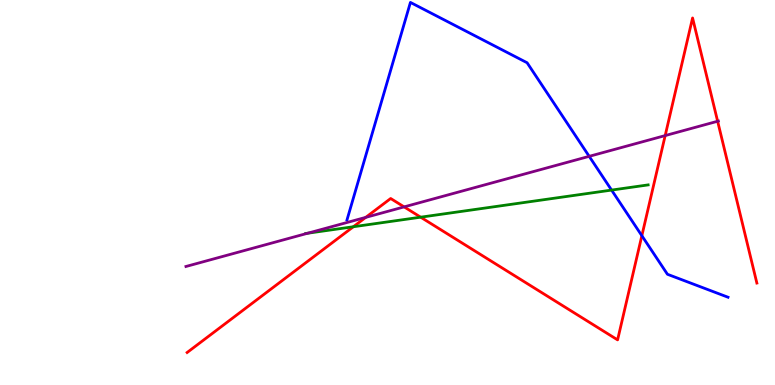[{'lines': ['blue', 'red'], 'intersections': [{'x': 8.28, 'y': 3.88}]}, {'lines': ['green', 'red'], 'intersections': [{'x': 4.56, 'y': 4.11}, {'x': 5.43, 'y': 4.36}]}, {'lines': ['purple', 'red'], 'intersections': [{'x': 4.72, 'y': 4.35}, {'x': 5.21, 'y': 4.63}, {'x': 8.58, 'y': 6.48}, {'x': 9.26, 'y': 6.85}]}, {'lines': ['blue', 'green'], 'intersections': [{'x': 7.89, 'y': 5.06}]}, {'lines': ['blue', 'purple'], 'intersections': [{'x': 7.6, 'y': 5.94}]}, {'lines': ['green', 'purple'], 'intersections': [{'x': 3.97, 'y': 3.94}]}]